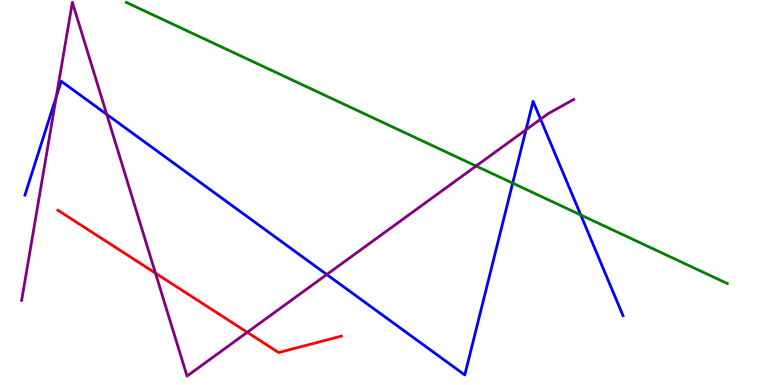[{'lines': ['blue', 'red'], 'intersections': []}, {'lines': ['green', 'red'], 'intersections': []}, {'lines': ['purple', 'red'], 'intersections': [{'x': 2.01, 'y': 2.91}, {'x': 3.19, 'y': 1.37}]}, {'lines': ['blue', 'green'], 'intersections': [{'x': 6.62, 'y': 5.24}, {'x': 7.49, 'y': 4.42}]}, {'lines': ['blue', 'purple'], 'intersections': [{'x': 0.726, 'y': 7.49}, {'x': 1.38, 'y': 7.03}, {'x': 4.22, 'y': 2.87}, {'x': 6.79, 'y': 6.63}, {'x': 6.97, 'y': 6.9}]}, {'lines': ['green', 'purple'], 'intersections': [{'x': 6.14, 'y': 5.69}]}]